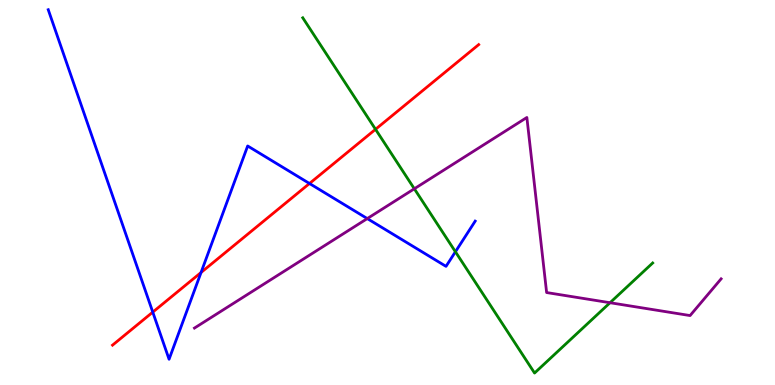[{'lines': ['blue', 'red'], 'intersections': [{'x': 1.97, 'y': 1.89}, {'x': 2.59, 'y': 2.92}, {'x': 3.99, 'y': 5.23}]}, {'lines': ['green', 'red'], 'intersections': [{'x': 4.85, 'y': 6.64}]}, {'lines': ['purple', 'red'], 'intersections': []}, {'lines': ['blue', 'green'], 'intersections': [{'x': 5.88, 'y': 3.46}]}, {'lines': ['blue', 'purple'], 'intersections': [{'x': 4.74, 'y': 4.32}]}, {'lines': ['green', 'purple'], 'intersections': [{'x': 5.35, 'y': 5.1}, {'x': 7.87, 'y': 2.14}]}]